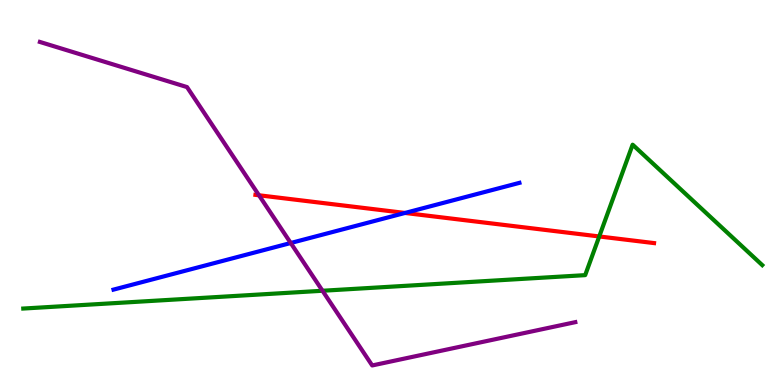[{'lines': ['blue', 'red'], 'intersections': [{'x': 5.23, 'y': 4.47}]}, {'lines': ['green', 'red'], 'intersections': [{'x': 7.73, 'y': 3.86}]}, {'lines': ['purple', 'red'], 'intersections': [{'x': 3.34, 'y': 4.93}]}, {'lines': ['blue', 'green'], 'intersections': []}, {'lines': ['blue', 'purple'], 'intersections': [{'x': 3.75, 'y': 3.69}]}, {'lines': ['green', 'purple'], 'intersections': [{'x': 4.16, 'y': 2.45}]}]